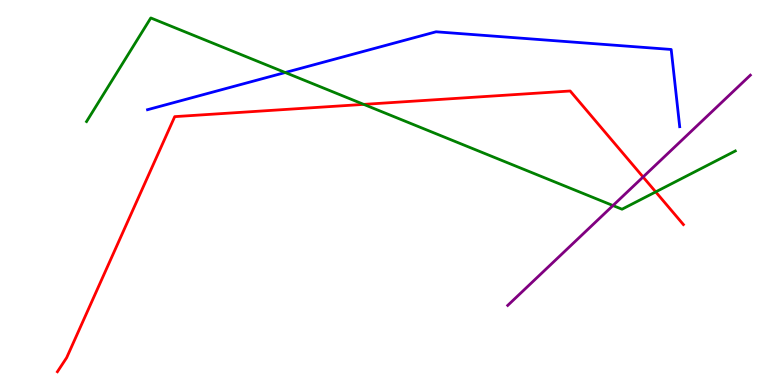[{'lines': ['blue', 'red'], 'intersections': []}, {'lines': ['green', 'red'], 'intersections': [{'x': 4.69, 'y': 7.29}, {'x': 8.46, 'y': 5.02}]}, {'lines': ['purple', 'red'], 'intersections': [{'x': 8.3, 'y': 5.4}]}, {'lines': ['blue', 'green'], 'intersections': [{'x': 3.68, 'y': 8.12}]}, {'lines': ['blue', 'purple'], 'intersections': []}, {'lines': ['green', 'purple'], 'intersections': [{'x': 7.91, 'y': 4.66}]}]